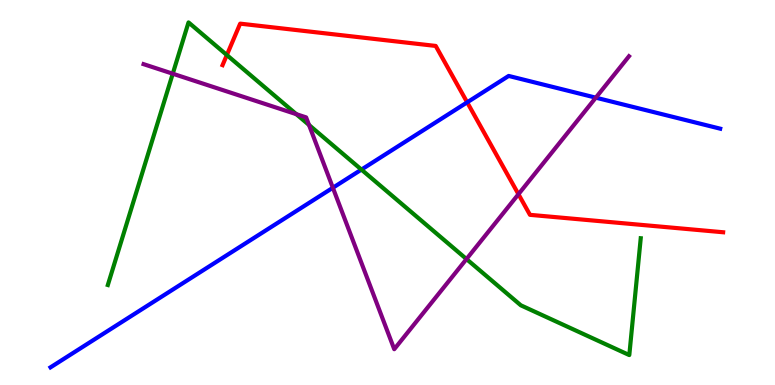[{'lines': ['blue', 'red'], 'intersections': [{'x': 6.03, 'y': 7.34}]}, {'lines': ['green', 'red'], 'intersections': [{'x': 2.93, 'y': 8.57}]}, {'lines': ['purple', 'red'], 'intersections': [{'x': 6.69, 'y': 4.96}]}, {'lines': ['blue', 'green'], 'intersections': [{'x': 4.66, 'y': 5.59}]}, {'lines': ['blue', 'purple'], 'intersections': [{'x': 4.3, 'y': 5.12}, {'x': 7.69, 'y': 7.46}]}, {'lines': ['green', 'purple'], 'intersections': [{'x': 2.23, 'y': 8.09}, {'x': 3.82, 'y': 7.03}, {'x': 3.99, 'y': 6.75}, {'x': 6.02, 'y': 3.27}]}]